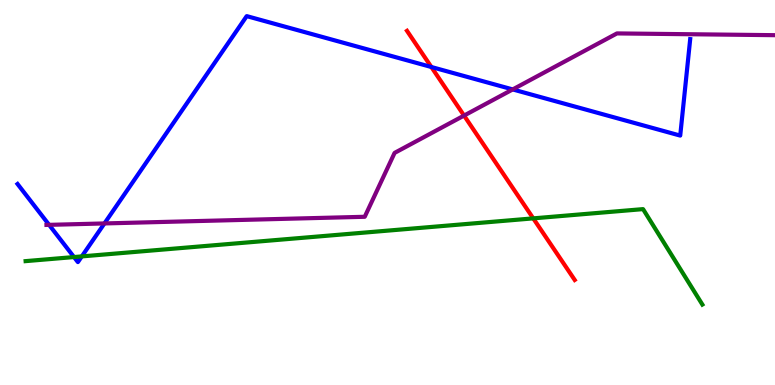[{'lines': ['blue', 'red'], 'intersections': [{'x': 5.57, 'y': 8.26}]}, {'lines': ['green', 'red'], 'intersections': [{'x': 6.88, 'y': 4.33}]}, {'lines': ['purple', 'red'], 'intersections': [{'x': 5.99, 'y': 7.0}]}, {'lines': ['blue', 'green'], 'intersections': [{'x': 0.955, 'y': 3.32}, {'x': 1.06, 'y': 3.34}]}, {'lines': ['blue', 'purple'], 'intersections': [{'x': 0.634, 'y': 4.16}, {'x': 1.35, 'y': 4.2}, {'x': 6.62, 'y': 7.68}]}, {'lines': ['green', 'purple'], 'intersections': []}]